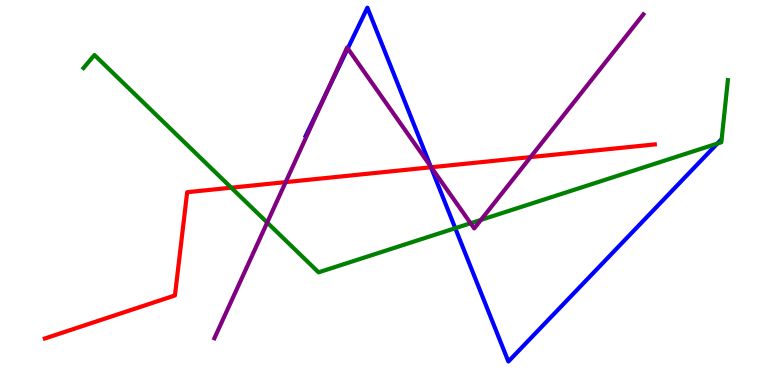[{'lines': ['blue', 'red'], 'intersections': [{'x': 5.56, 'y': 5.66}]}, {'lines': ['green', 'red'], 'intersections': [{'x': 2.98, 'y': 5.12}]}, {'lines': ['purple', 'red'], 'intersections': [{'x': 3.69, 'y': 5.27}, {'x': 5.56, 'y': 5.66}, {'x': 6.85, 'y': 5.92}]}, {'lines': ['blue', 'green'], 'intersections': [{'x': 5.87, 'y': 4.07}, {'x': 9.26, 'y': 6.27}]}, {'lines': ['blue', 'purple'], 'intersections': [{'x': 4.21, 'y': 7.59}, {'x': 4.49, 'y': 8.74}, {'x': 5.56, 'y': 5.68}]}, {'lines': ['green', 'purple'], 'intersections': [{'x': 3.45, 'y': 4.22}, {'x': 6.07, 'y': 4.2}, {'x': 6.21, 'y': 4.29}]}]